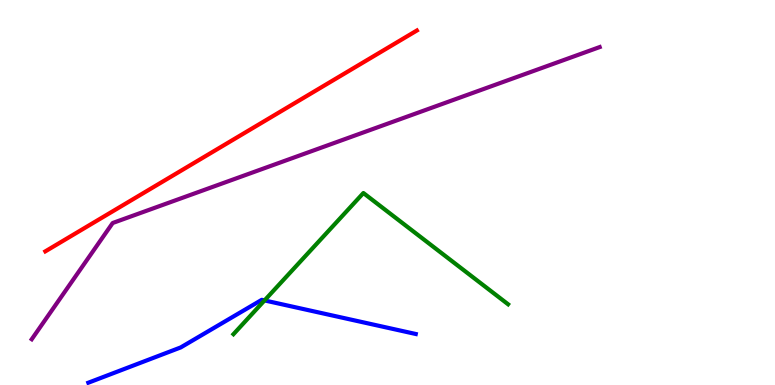[{'lines': ['blue', 'red'], 'intersections': []}, {'lines': ['green', 'red'], 'intersections': []}, {'lines': ['purple', 'red'], 'intersections': []}, {'lines': ['blue', 'green'], 'intersections': [{'x': 3.41, 'y': 2.2}]}, {'lines': ['blue', 'purple'], 'intersections': []}, {'lines': ['green', 'purple'], 'intersections': []}]